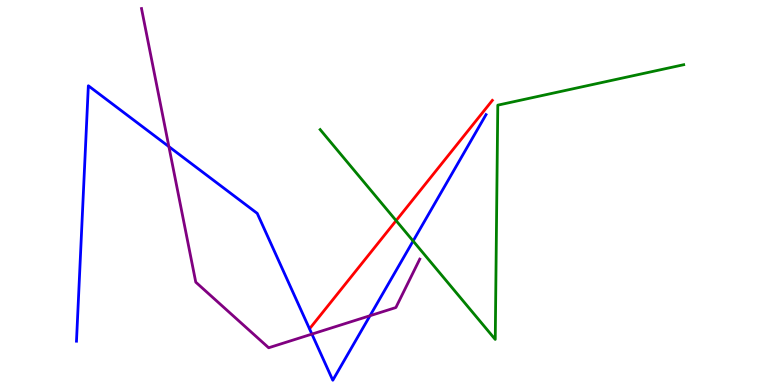[{'lines': ['blue', 'red'], 'intersections': []}, {'lines': ['green', 'red'], 'intersections': [{'x': 5.11, 'y': 4.27}]}, {'lines': ['purple', 'red'], 'intersections': []}, {'lines': ['blue', 'green'], 'intersections': [{'x': 5.33, 'y': 3.74}]}, {'lines': ['blue', 'purple'], 'intersections': [{'x': 2.18, 'y': 6.19}, {'x': 4.02, 'y': 1.32}, {'x': 4.77, 'y': 1.8}]}, {'lines': ['green', 'purple'], 'intersections': []}]